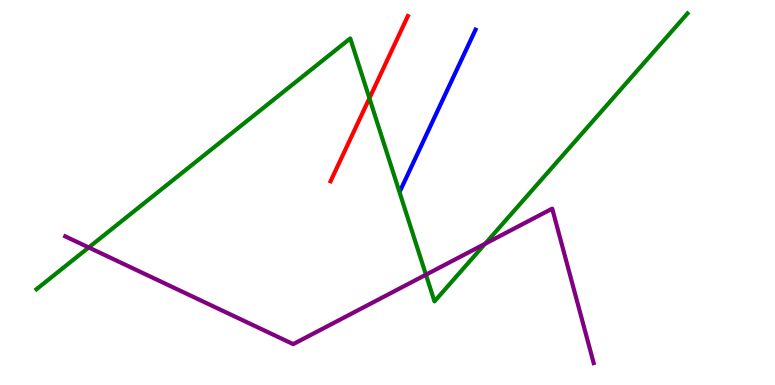[{'lines': ['blue', 'red'], 'intersections': []}, {'lines': ['green', 'red'], 'intersections': [{'x': 4.77, 'y': 7.45}]}, {'lines': ['purple', 'red'], 'intersections': []}, {'lines': ['blue', 'green'], 'intersections': []}, {'lines': ['blue', 'purple'], 'intersections': []}, {'lines': ['green', 'purple'], 'intersections': [{'x': 1.14, 'y': 3.57}, {'x': 5.5, 'y': 2.86}, {'x': 6.26, 'y': 3.67}]}]